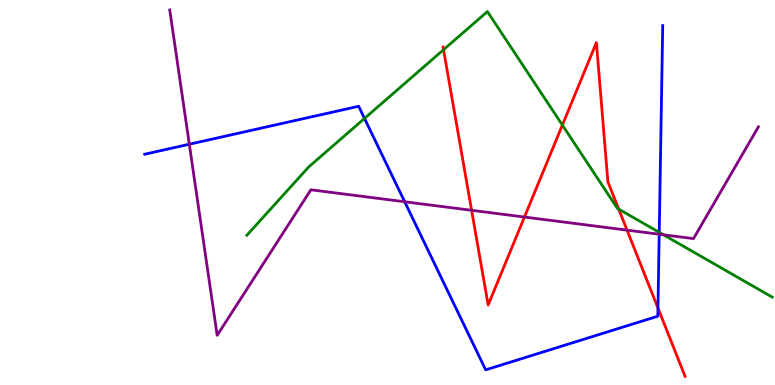[{'lines': ['blue', 'red'], 'intersections': [{'x': 8.49, 'y': 2.0}]}, {'lines': ['green', 'red'], 'intersections': [{'x': 5.72, 'y': 8.71}, {'x': 7.26, 'y': 6.75}, {'x': 7.98, 'y': 4.57}]}, {'lines': ['purple', 'red'], 'intersections': [{'x': 6.09, 'y': 4.54}, {'x': 6.77, 'y': 4.36}, {'x': 8.09, 'y': 4.02}]}, {'lines': ['blue', 'green'], 'intersections': [{'x': 4.7, 'y': 6.92}, {'x': 8.51, 'y': 3.96}]}, {'lines': ['blue', 'purple'], 'intersections': [{'x': 2.44, 'y': 6.25}, {'x': 5.22, 'y': 4.76}, {'x': 8.51, 'y': 3.92}]}, {'lines': ['green', 'purple'], 'intersections': [{'x': 8.56, 'y': 3.9}]}]